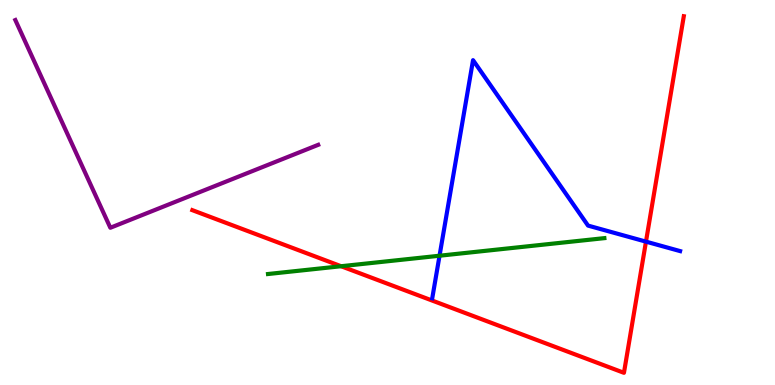[{'lines': ['blue', 'red'], 'intersections': [{'x': 8.34, 'y': 3.72}]}, {'lines': ['green', 'red'], 'intersections': [{'x': 4.4, 'y': 3.09}]}, {'lines': ['purple', 'red'], 'intersections': []}, {'lines': ['blue', 'green'], 'intersections': [{'x': 5.67, 'y': 3.36}]}, {'lines': ['blue', 'purple'], 'intersections': []}, {'lines': ['green', 'purple'], 'intersections': []}]